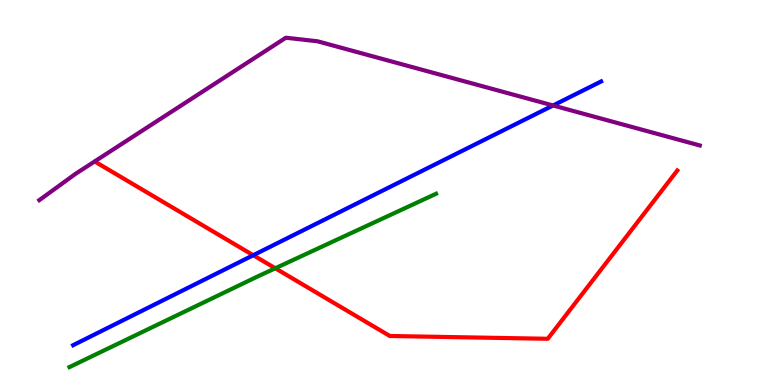[{'lines': ['blue', 'red'], 'intersections': [{'x': 3.27, 'y': 3.37}]}, {'lines': ['green', 'red'], 'intersections': [{'x': 3.55, 'y': 3.03}]}, {'lines': ['purple', 'red'], 'intersections': []}, {'lines': ['blue', 'green'], 'intersections': []}, {'lines': ['blue', 'purple'], 'intersections': [{'x': 7.14, 'y': 7.26}]}, {'lines': ['green', 'purple'], 'intersections': []}]